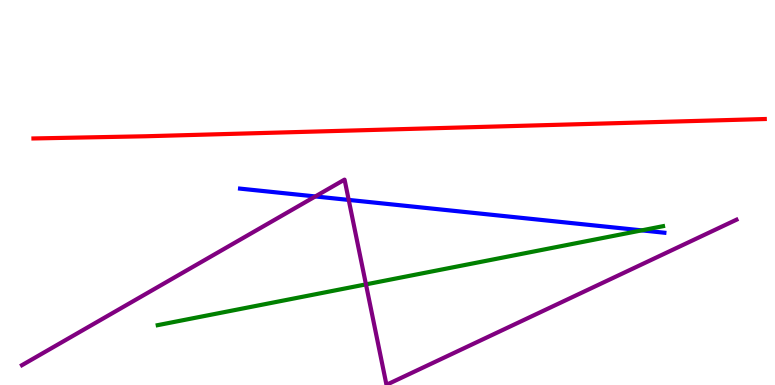[{'lines': ['blue', 'red'], 'intersections': []}, {'lines': ['green', 'red'], 'intersections': []}, {'lines': ['purple', 'red'], 'intersections': []}, {'lines': ['blue', 'green'], 'intersections': [{'x': 8.28, 'y': 4.02}]}, {'lines': ['blue', 'purple'], 'intersections': [{'x': 4.07, 'y': 4.9}, {'x': 4.5, 'y': 4.81}]}, {'lines': ['green', 'purple'], 'intersections': [{'x': 4.72, 'y': 2.61}]}]